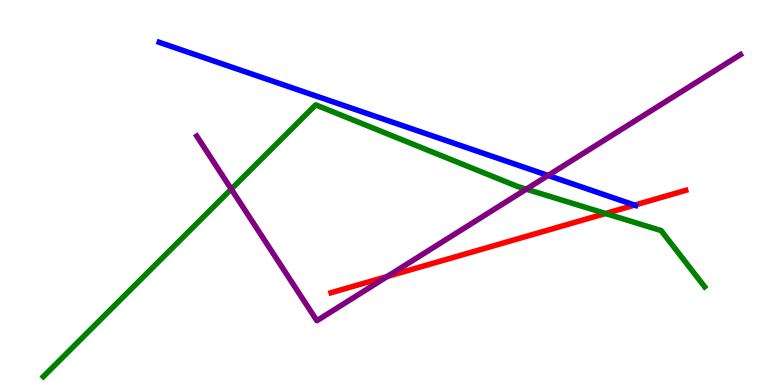[{'lines': ['blue', 'red'], 'intersections': [{'x': 8.19, 'y': 4.67}]}, {'lines': ['green', 'red'], 'intersections': [{'x': 7.81, 'y': 4.45}]}, {'lines': ['purple', 'red'], 'intersections': [{'x': 5.0, 'y': 2.82}]}, {'lines': ['blue', 'green'], 'intersections': []}, {'lines': ['blue', 'purple'], 'intersections': [{'x': 7.07, 'y': 5.44}]}, {'lines': ['green', 'purple'], 'intersections': [{'x': 2.98, 'y': 5.09}, {'x': 6.79, 'y': 5.09}]}]